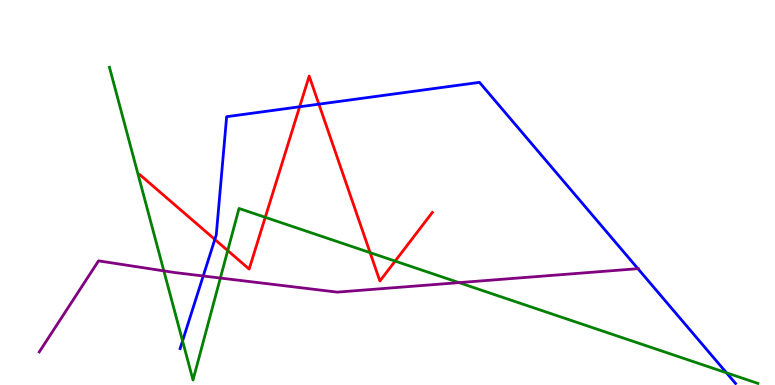[{'lines': ['blue', 'red'], 'intersections': [{'x': 2.77, 'y': 3.78}, {'x': 3.87, 'y': 7.23}, {'x': 4.11, 'y': 7.29}]}, {'lines': ['green', 'red'], 'intersections': [{'x': 2.94, 'y': 3.49}, {'x': 3.42, 'y': 4.36}, {'x': 4.78, 'y': 3.44}, {'x': 5.1, 'y': 3.22}]}, {'lines': ['purple', 'red'], 'intersections': []}, {'lines': ['blue', 'green'], 'intersections': [{'x': 2.36, 'y': 1.15}, {'x': 9.37, 'y': 0.317}]}, {'lines': ['blue', 'purple'], 'intersections': [{'x': 2.62, 'y': 2.83}, {'x': 8.23, 'y': 3.02}]}, {'lines': ['green', 'purple'], 'intersections': [{'x': 2.11, 'y': 2.96}, {'x': 2.84, 'y': 2.78}, {'x': 5.92, 'y': 2.66}]}]